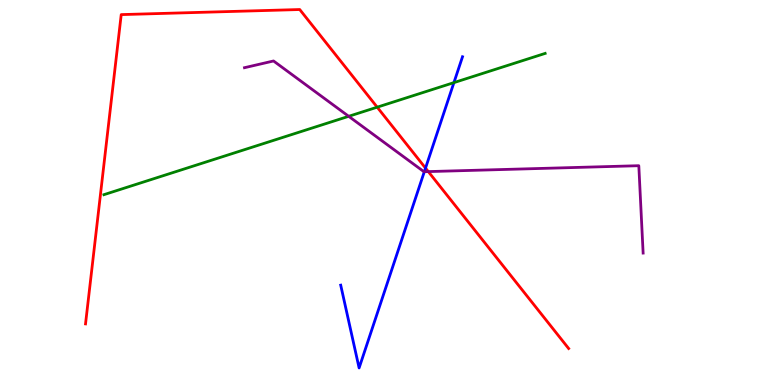[{'lines': ['blue', 'red'], 'intersections': [{'x': 5.49, 'y': 5.63}]}, {'lines': ['green', 'red'], 'intersections': [{'x': 4.87, 'y': 7.22}]}, {'lines': ['purple', 'red'], 'intersections': [{'x': 5.53, 'y': 5.54}]}, {'lines': ['blue', 'green'], 'intersections': [{'x': 5.86, 'y': 7.85}]}, {'lines': ['blue', 'purple'], 'intersections': [{'x': 5.48, 'y': 5.54}]}, {'lines': ['green', 'purple'], 'intersections': [{'x': 4.5, 'y': 6.98}]}]